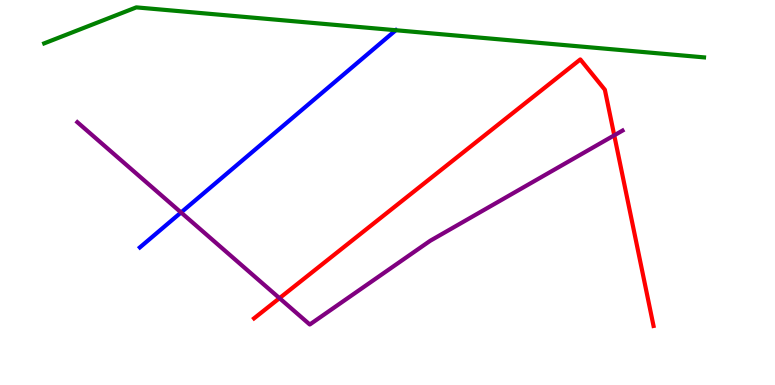[{'lines': ['blue', 'red'], 'intersections': []}, {'lines': ['green', 'red'], 'intersections': []}, {'lines': ['purple', 'red'], 'intersections': [{'x': 3.61, 'y': 2.26}, {'x': 7.93, 'y': 6.49}]}, {'lines': ['blue', 'green'], 'intersections': [{'x': 5.11, 'y': 9.21}]}, {'lines': ['blue', 'purple'], 'intersections': [{'x': 2.34, 'y': 4.48}]}, {'lines': ['green', 'purple'], 'intersections': []}]